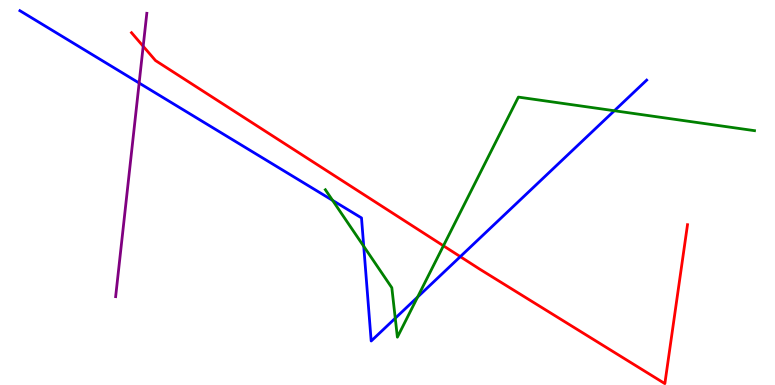[{'lines': ['blue', 'red'], 'intersections': [{'x': 5.94, 'y': 3.33}]}, {'lines': ['green', 'red'], 'intersections': [{'x': 5.72, 'y': 3.62}]}, {'lines': ['purple', 'red'], 'intersections': [{'x': 1.85, 'y': 8.8}]}, {'lines': ['blue', 'green'], 'intersections': [{'x': 4.29, 'y': 4.8}, {'x': 4.69, 'y': 3.6}, {'x': 5.1, 'y': 1.73}, {'x': 5.39, 'y': 2.28}, {'x': 7.93, 'y': 7.12}]}, {'lines': ['blue', 'purple'], 'intersections': [{'x': 1.8, 'y': 7.84}]}, {'lines': ['green', 'purple'], 'intersections': []}]